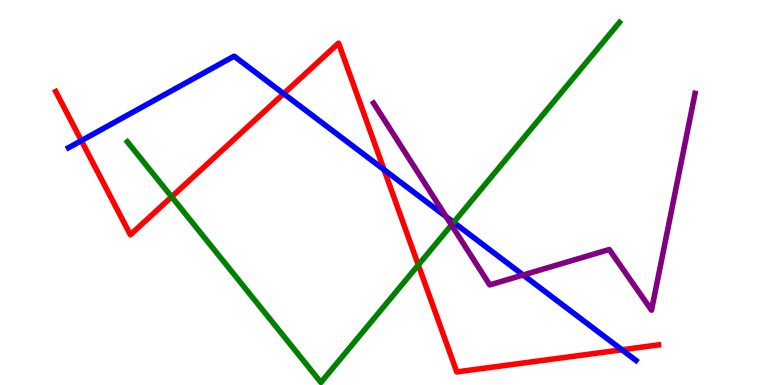[{'lines': ['blue', 'red'], 'intersections': [{'x': 1.05, 'y': 6.35}, {'x': 3.66, 'y': 7.57}, {'x': 4.96, 'y': 5.59}, {'x': 8.02, 'y': 0.915}]}, {'lines': ['green', 'red'], 'intersections': [{'x': 2.21, 'y': 4.89}, {'x': 5.4, 'y': 3.12}]}, {'lines': ['purple', 'red'], 'intersections': []}, {'lines': ['blue', 'green'], 'intersections': [{'x': 5.85, 'y': 4.22}]}, {'lines': ['blue', 'purple'], 'intersections': [{'x': 5.76, 'y': 4.37}, {'x': 6.75, 'y': 2.86}]}, {'lines': ['green', 'purple'], 'intersections': [{'x': 5.83, 'y': 4.16}]}]